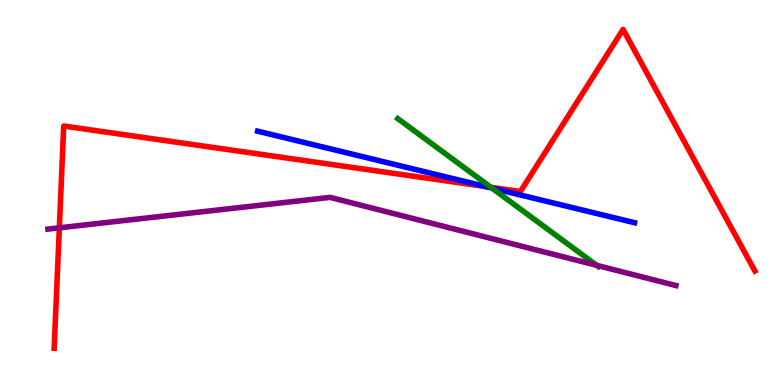[{'lines': ['blue', 'red'], 'intersections': [{'x': 6.27, 'y': 5.15}]}, {'lines': ['green', 'red'], 'intersections': [{'x': 6.33, 'y': 5.13}]}, {'lines': ['purple', 'red'], 'intersections': [{'x': 0.766, 'y': 4.08}]}, {'lines': ['blue', 'green'], 'intersections': [{'x': 6.35, 'y': 5.12}]}, {'lines': ['blue', 'purple'], 'intersections': []}, {'lines': ['green', 'purple'], 'intersections': [{'x': 7.7, 'y': 3.11}]}]